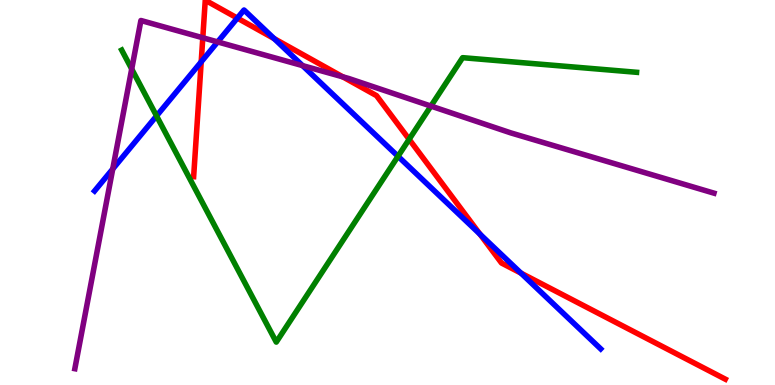[{'lines': ['blue', 'red'], 'intersections': [{'x': 2.6, 'y': 8.39}, {'x': 3.06, 'y': 9.53}, {'x': 3.54, 'y': 9.0}, {'x': 6.19, 'y': 3.92}, {'x': 6.72, 'y': 2.91}]}, {'lines': ['green', 'red'], 'intersections': [{'x': 5.28, 'y': 6.38}]}, {'lines': ['purple', 'red'], 'intersections': [{'x': 2.62, 'y': 9.02}, {'x': 4.42, 'y': 8.0}]}, {'lines': ['blue', 'green'], 'intersections': [{'x': 2.02, 'y': 6.99}, {'x': 5.14, 'y': 5.94}]}, {'lines': ['blue', 'purple'], 'intersections': [{'x': 1.45, 'y': 5.61}, {'x': 2.81, 'y': 8.91}, {'x': 3.9, 'y': 8.3}]}, {'lines': ['green', 'purple'], 'intersections': [{'x': 1.7, 'y': 8.21}, {'x': 5.56, 'y': 7.24}]}]